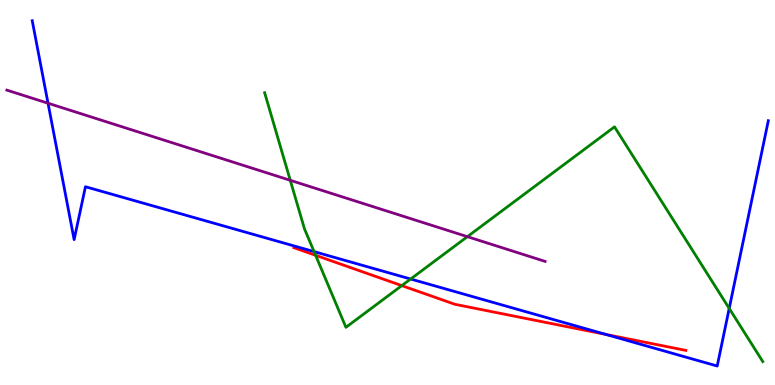[{'lines': ['blue', 'red'], 'intersections': [{'x': 7.82, 'y': 1.31}]}, {'lines': ['green', 'red'], 'intersections': [{'x': 4.07, 'y': 3.37}, {'x': 5.18, 'y': 2.58}]}, {'lines': ['purple', 'red'], 'intersections': []}, {'lines': ['blue', 'green'], 'intersections': [{'x': 4.05, 'y': 3.46}, {'x': 5.3, 'y': 2.75}, {'x': 9.41, 'y': 1.99}]}, {'lines': ['blue', 'purple'], 'intersections': [{'x': 0.62, 'y': 7.32}]}, {'lines': ['green', 'purple'], 'intersections': [{'x': 3.75, 'y': 5.32}, {'x': 6.03, 'y': 3.85}]}]